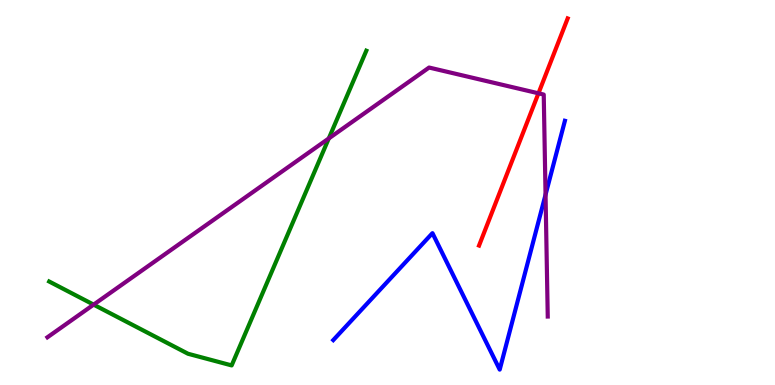[{'lines': ['blue', 'red'], 'intersections': []}, {'lines': ['green', 'red'], 'intersections': []}, {'lines': ['purple', 'red'], 'intersections': [{'x': 6.95, 'y': 7.58}]}, {'lines': ['blue', 'green'], 'intersections': []}, {'lines': ['blue', 'purple'], 'intersections': [{'x': 7.04, 'y': 4.94}]}, {'lines': ['green', 'purple'], 'intersections': [{'x': 1.21, 'y': 2.09}, {'x': 4.24, 'y': 6.4}]}]